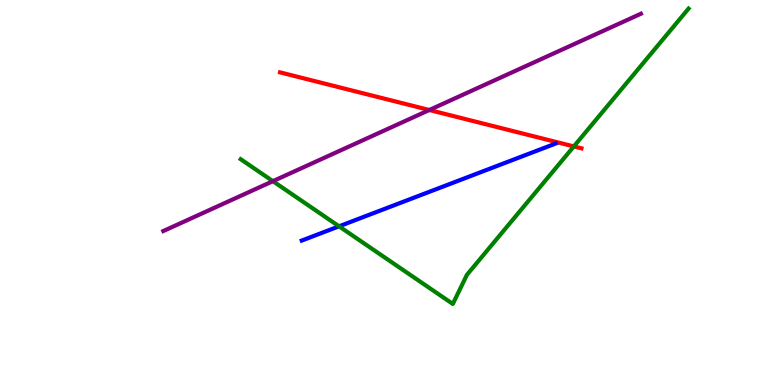[{'lines': ['blue', 'red'], 'intersections': []}, {'lines': ['green', 'red'], 'intersections': [{'x': 7.4, 'y': 6.2}]}, {'lines': ['purple', 'red'], 'intersections': [{'x': 5.54, 'y': 7.14}]}, {'lines': ['blue', 'green'], 'intersections': [{'x': 4.37, 'y': 4.12}]}, {'lines': ['blue', 'purple'], 'intersections': []}, {'lines': ['green', 'purple'], 'intersections': [{'x': 3.52, 'y': 5.29}]}]